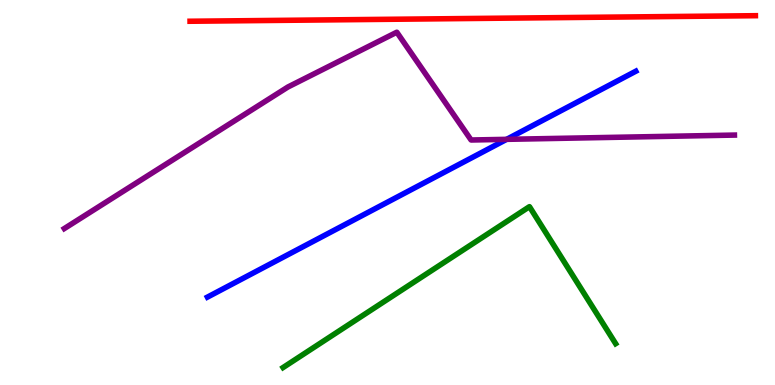[{'lines': ['blue', 'red'], 'intersections': []}, {'lines': ['green', 'red'], 'intersections': []}, {'lines': ['purple', 'red'], 'intersections': []}, {'lines': ['blue', 'green'], 'intersections': []}, {'lines': ['blue', 'purple'], 'intersections': [{'x': 6.54, 'y': 6.38}]}, {'lines': ['green', 'purple'], 'intersections': []}]